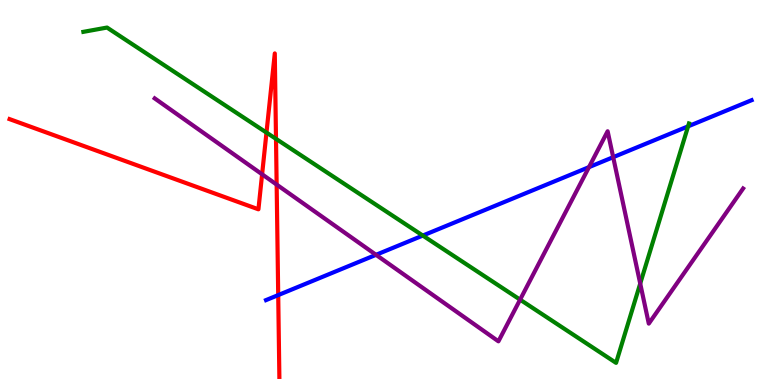[{'lines': ['blue', 'red'], 'intersections': [{'x': 3.59, 'y': 2.34}]}, {'lines': ['green', 'red'], 'intersections': [{'x': 3.44, 'y': 6.56}, {'x': 3.56, 'y': 6.39}]}, {'lines': ['purple', 'red'], 'intersections': [{'x': 3.38, 'y': 5.47}, {'x': 3.57, 'y': 5.21}]}, {'lines': ['blue', 'green'], 'intersections': [{'x': 5.46, 'y': 3.88}, {'x': 8.88, 'y': 6.72}]}, {'lines': ['blue', 'purple'], 'intersections': [{'x': 4.85, 'y': 3.38}, {'x': 7.6, 'y': 5.66}, {'x': 7.91, 'y': 5.92}]}, {'lines': ['green', 'purple'], 'intersections': [{'x': 6.71, 'y': 2.22}, {'x': 8.26, 'y': 2.63}]}]